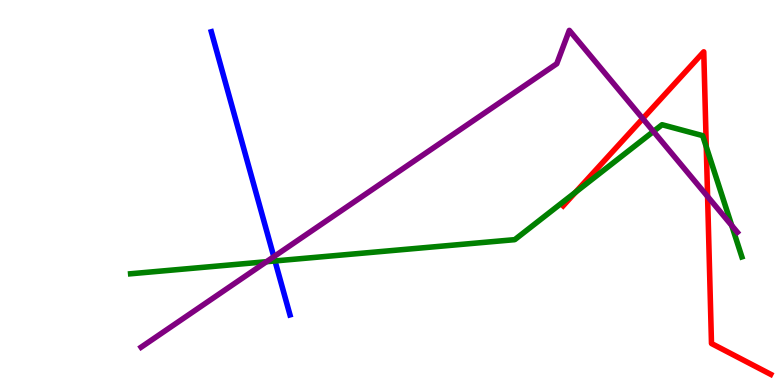[{'lines': ['blue', 'red'], 'intersections': []}, {'lines': ['green', 'red'], 'intersections': [{'x': 7.43, 'y': 5.01}, {'x': 9.11, 'y': 6.19}]}, {'lines': ['purple', 'red'], 'intersections': [{'x': 8.29, 'y': 6.92}, {'x': 9.13, 'y': 4.9}]}, {'lines': ['blue', 'green'], 'intersections': [{'x': 3.55, 'y': 3.22}]}, {'lines': ['blue', 'purple'], 'intersections': [{'x': 3.53, 'y': 3.33}]}, {'lines': ['green', 'purple'], 'intersections': [{'x': 3.44, 'y': 3.2}, {'x': 8.43, 'y': 6.59}, {'x': 9.44, 'y': 4.14}]}]